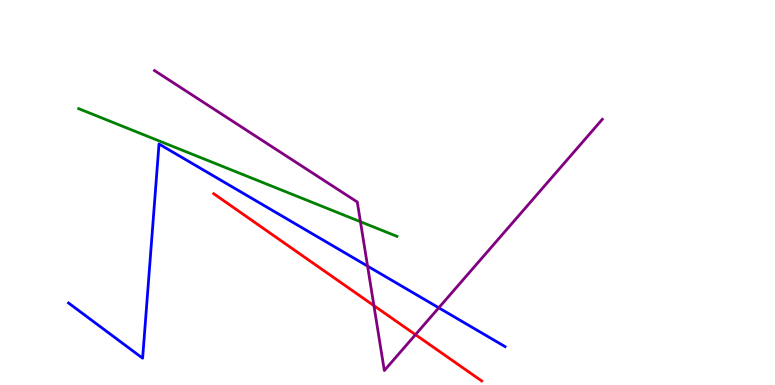[{'lines': ['blue', 'red'], 'intersections': []}, {'lines': ['green', 'red'], 'intersections': []}, {'lines': ['purple', 'red'], 'intersections': [{'x': 4.82, 'y': 2.06}, {'x': 5.36, 'y': 1.31}]}, {'lines': ['blue', 'green'], 'intersections': []}, {'lines': ['blue', 'purple'], 'intersections': [{'x': 4.74, 'y': 3.09}, {'x': 5.66, 'y': 2.01}]}, {'lines': ['green', 'purple'], 'intersections': [{'x': 4.65, 'y': 4.24}]}]